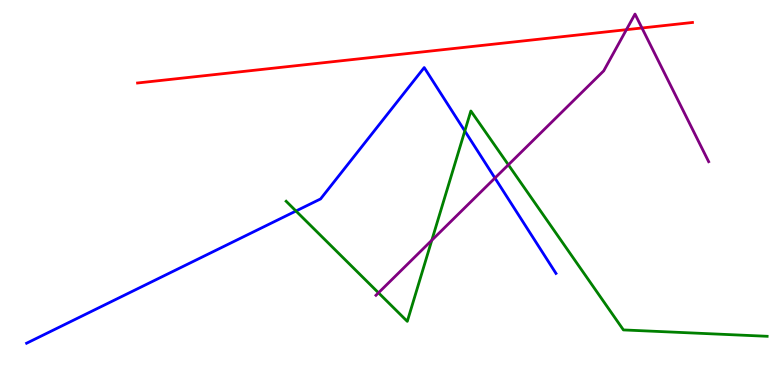[{'lines': ['blue', 'red'], 'intersections': []}, {'lines': ['green', 'red'], 'intersections': []}, {'lines': ['purple', 'red'], 'intersections': [{'x': 8.08, 'y': 9.23}, {'x': 8.28, 'y': 9.27}]}, {'lines': ['blue', 'green'], 'intersections': [{'x': 3.82, 'y': 4.52}, {'x': 6.0, 'y': 6.6}]}, {'lines': ['blue', 'purple'], 'intersections': [{'x': 6.39, 'y': 5.38}]}, {'lines': ['green', 'purple'], 'intersections': [{'x': 4.88, 'y': 2.39}, {'x': 5.57, 'y': 3.76}, {'x': 6.56, 'y': 5.72}]}]